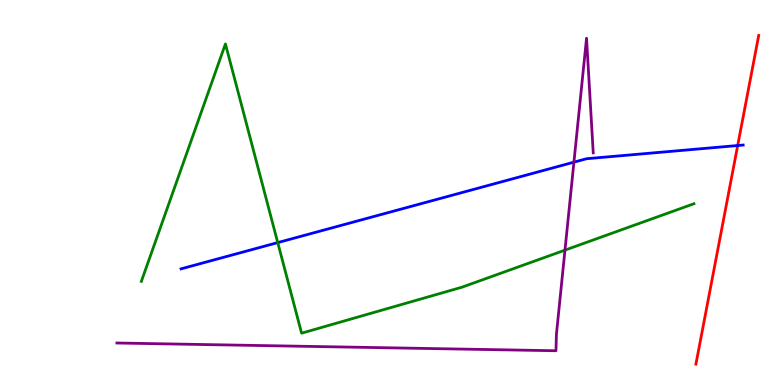[{'lines': ['blue', 'red'], 'intersections': [{'x': 9.52, 'y': 6.22}]}, {'lines': ['green', 'red'], 'intersections': []}, {'lines': ['purple', 'red'], 'intersections': []}, {'lines': ['blue', 'green'], 'intersections': [{'x': 3.58, 'y': 3.7}]}, {'lines': ['blue', 'purple'], 'intersections': [{'x': 7.41, 'y': 5.79}]}, {'lines': ['green', 'purple'], 'intersections': [{'x': 7.29, 'y': 3.5}]}]